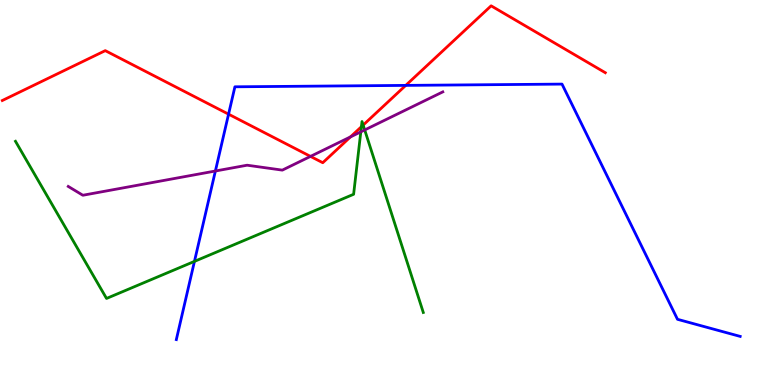[{'lines': ['blue', 'red'], 'intersections': [{'x': 2.95, 'y': 7.03}, {'x': 5.24, 'y': 7.78}]}, {'lines': ['green', 'red'], 'intersections': [{'x': 4.66, 'y': 6.71}, {'x': 4.69, 'y': 6.75}]}, {'lines': ['purple', 'red'], 'intersections': [{'x': 4.01, 'y': 5.94}, {'x': 4.52, 'y': 6.44}]}, {'lines': ['blue', 'green'], 'intersections': [{'x': 2.51, 'y': 3.21}]}, {'lines': ['blue', 'purple'], 'intersections': [{'x': 2.78, 'y': 5.56}]}, {'lines': ['green', 'purple'], 'intersections': [{'x': 4.66, 'y': 6.58}, {'x': 4.71, 'y': 6.62}]}]